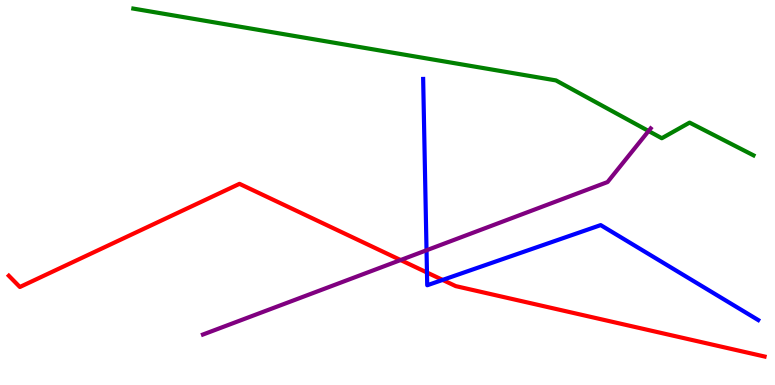[{'lines': ['blue', 'red'], 'intersections': [{'x': 5.51, 'y': 2.92}, {'x': 5.71, 'y': 2.73}]}, {'lines': ['green', 'red'], 'intersections': []}, {'lines': ['purple', 'red'], 'intersections': [{'x': 5.17, 'y': 3.25}]}, {'lines': ['blue', 'green'], 'intersections': []}, {'lines': ['blue', 'purple'], 'intersections': [{'x': 5.5, 'y': 3.5}]}, {'lines': ['green', 'purple'], 'intersections': [{'x': 8.37, 'y': 6.6}]}]